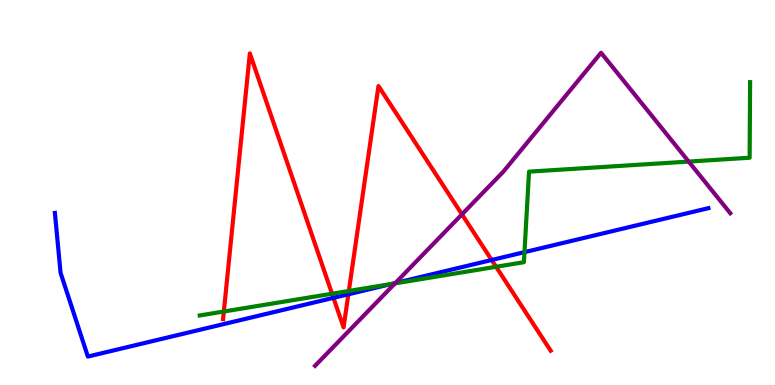[{'lines': ['blue', 'red'], 'intersections': [{'x': 4.3, 'y': 2.26}, {'x': 4.49, 'y': 2.36}, {'x': 6.34, 'y': 3.25}]}, {'lines': ['green', 'red'], 'intersections': [{'x': 2.89, 'y': 1.91}, {'x': 4.28, 'y': 2.37}, {'x': 4.5, 'y': 2.44}, {'x': 6.4, 'y': 3.07}]}, {'lines': ['purple', 'red'], 'intersections': [{'x': 5.96, 'y': 4.43}]}, {'lines': ['blue', 'green'], 'intersections': [{'x': 5.05, 'y': 2.62}, {'x': 6.77, 'y': 3.45}]}, {'lines': ['blue', 'purple'], 'intersections': [{'x': 5.1, 'y': 2.65}]}, {'lines': ['green', 'purple'], 'intersections': [{'x': 5.1, 'y': 2.64}, {'x': 8.89, 'y': 5.8}]}]